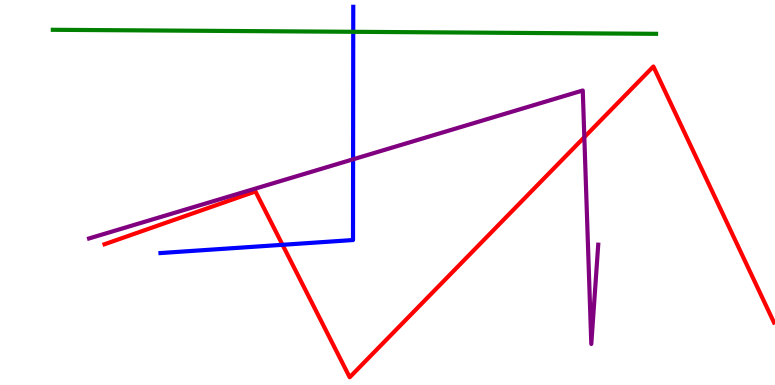[{'lines': ['blue', 'red'], 'intersections': [{'x': 3.65, 'y': 3.64}]}, {'lines': ['green', 'red'], 'intersections': []}, {'lines': ['purple', 'red'], 'intersections': [{'x': 7.54, 'y': 6.44}]}, {'lines': ['blue', 'green'], 'intersections': [{'x': 4.56, 'y': 9.17}]}, {'lines': ['blue', 'purple'], 'intersections': [{'x': 4.56, 'y': 5.86}]}, {'lines': ['green', 'purple'], 'intersections': []}]